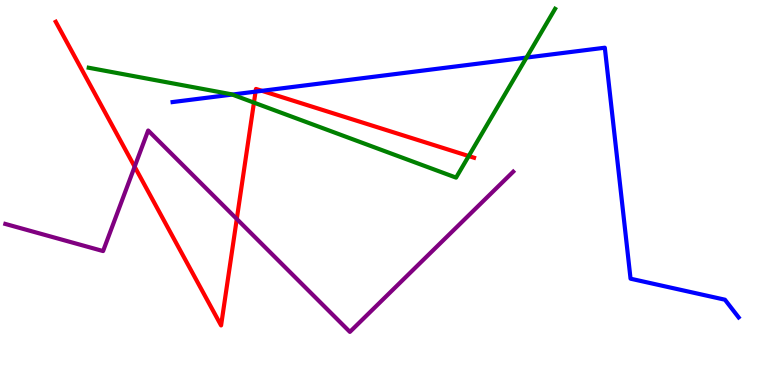[{'lines': ['blue', 'red'], 'intersections': [{'x': 3.3, 'y': 7.62}, {'x': 3.38, 'y': 7.64}]}, {'lines': ['green', 'red'], 'intersections': [{'x': 3.28, 'y': 7.33}, {'x': 6.05, 'y': 5.95}]}, {'lines': ['purple', 'red'], 'intersections': [{'x': 1.74, 'y': 5.67}, {'x': 3.06, 'y': 4.31}]}, {'lines': ['blue', 'green'], 'intersections': [{'x': 3.0, 'y': 7.54}, {'x': 6.79, 'y': 8.5}]}, {'lines': ['blue', 'purple'], 'intersections': []}, {'lines': ['green', 'purple'], 'intersections': []}]